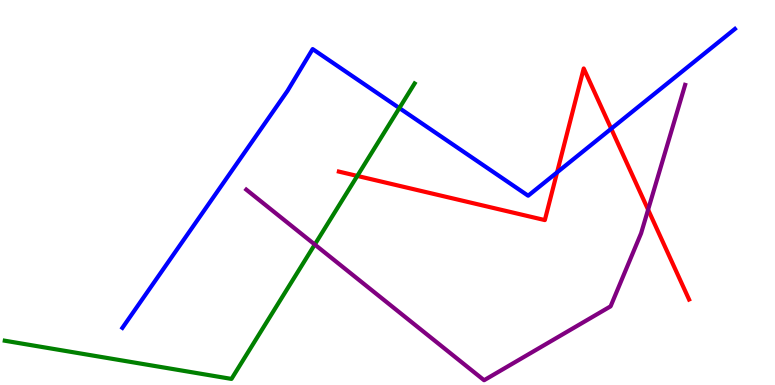[{'lines': ['blue', 'red'], 'intersections': [{'x': 7.19, 'y': 5.52}, {'x': 7.89, 'y': 6.66}]}, {'lines': ['green', 'red'], 'intersections': [{'x': 4.61, 'y': 5.43}]}, {'lines': ['purple', 'red'], 'intersections': [{'x': 8.36, 'y': 4.55}]}, {'lines': ['blue', 'green'], 'intersections': [{'x': 5.15, 'y': 7.19}]}, {'lines': ['blue', 'purple'], 'intersections': []}, {'lines': ['green', 'purple'], 'intersections': [{'x': 4.06, 'y': 3.65}]}]